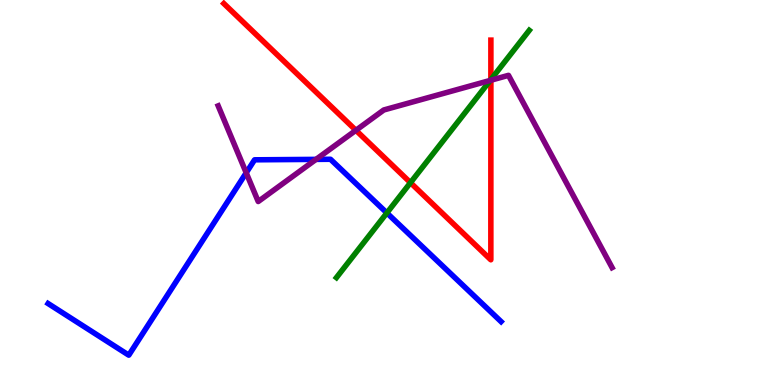[{'lines': ['blue', 'red'], 'intersections': []}, {'lines': ['green', 'red'], 'intersections': [{'x': 5.3, 'y': 5.26}, {'x': 6.33, 'y': 7.93}]}, {'lines': ['purple', 'red'], 'intersections': [{'x': 4.59, 'y': 6.62}, {'x': 6.33, 'y': 7.92}]}, {'lines': ['blue', 'green'], 'intersections': [{'x': 4.99, 'y': 4.47}]}, {'lines': ['blue', 'purple'], 'intersections': [{'x': 3.18, 'y': 5.51}, {'x': 4.08, 'y': 5.86}]}, {'lines': ['green', 'purple'], 'intersections': [{'x': 6.33, 'y': 7.91}]}]